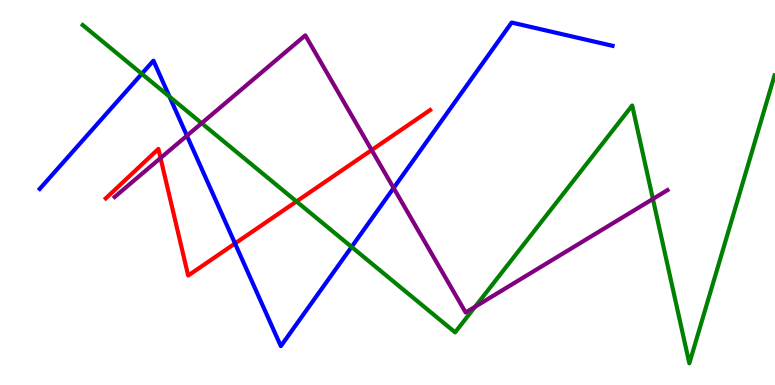[{'lines': ['blue', 'red'], 'intersections': [{'x': 3.03, 'y': 3.68}]}, {'lines': ['green', 'red'], 'intersections': [{'x': 3.83, 'y': 4.77}]}, {'lines': ['purple', 'red'], 'intersections': [{'x': 2.07, 'y': 5.89}, {'x': 4.8, 'y': 6.1}]}, {'lines': ['blue', 'green'], 'intersections': [{'x': 1.83, 'y': 8.08}, {'x': 2.19, 'y': 7.49}, {'x': 4.54, 'y': 3.59}]}, {'lines': ['blue', 'purple'], 'intersections': [{'x': 2.41, 'y': 6.48}, {'x': 5.08, 'y': 5.12}]}, {'lines': ['green', 'purple'], 'intersections': [{'x': 2.6, 'y': 6.8}, {'x': 6.13, 'y': 2.03}, {'x': 8.42, 'y': 4.83}]}]